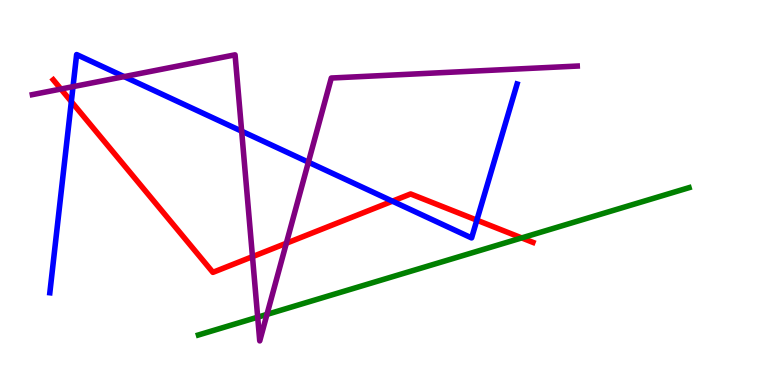[{'lines': ['blue', 'red'], 'intersections': [{'x': 0.92, 'y': 7.36}, {'x': 5.06, 'y': 4.77}, {'x': 6.15, 'y': 4.28}]}, {'lines': ['green', 'red'], 'intersections': [{'x': 6.73, 'y': 3.82}]}, {'lines': ['purple', 'red'], 'intersections': [{'x': 0.786, 'y': 7.69}, {'x': 3.26, 'y': 3.33}, {'x': 3.69, 'y': 3.68}]}, {'lines': ['blue', 'green'], 'intersections': []}, {'lines': ['blue', 'purple'], 'intersections': [{'x': 0.942, 'y': 7.75}, {'x': 1.6, 'y': 8.01}, {'x': 3.12, 'y': 6.59}, {'x': 3.98, 'y': 5.79}]}, {'lines': ['green', 'purple'], 'intersections': [{'x': 3.33, 'y': 1.76}, {'x': 3.44, 'y': 1.83}]}]